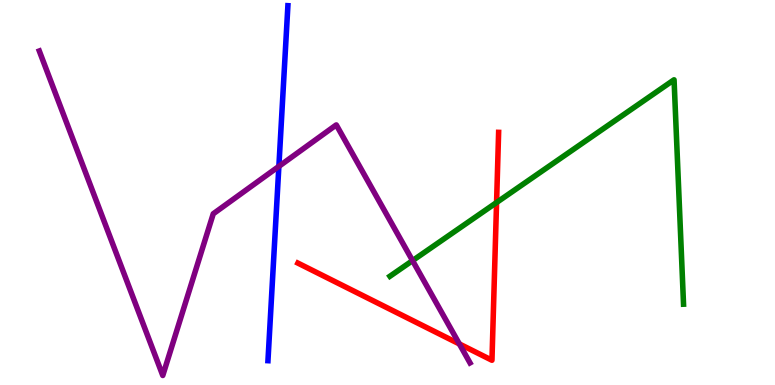[{'lines': ['blue', 'red'], 'intersections': []}, {'lines': ['green', 'red'], 'intersections': [{'x': 6.41, 'y': 4.74}]}, {'lines': ['purple', 'red'], 'intersections': [{'x': 5.93, 'y': 1.07}]}, {'lines': ['blue', 'green'], 'intersections': []}, {'lines': ['blue', 'purple'], 'intersections': [{'x': 3.6, 'y': 5.68}]}, {'lines': ['green', 'purple'], 'intersections': [{'x': 5.32, 'y': 3.23}]}]